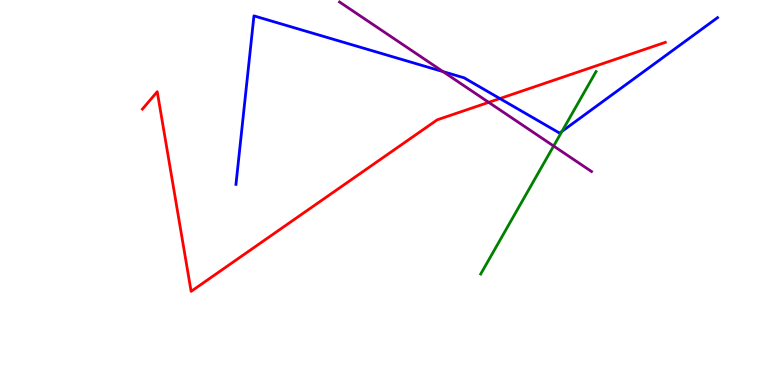[{'lines': ['blue', 'red'], 'intersections': [{'x': 6.45, 'y': 7.44}]}, {'lines': ['green', 'red'], 'intersections': []}, {'lines': ['purple', 'red'], 'intersections': [{'x': 6.31, 'y': 7.34}]}, {'lines': ['blue', 'green'], 'intersections': [{'x': 7.25, 'y': 6.59}]}, {'lines': ['blue', 'purple'], 'intersections': [{'x': 5.72, 'y': 8.14}]}, {'lines': ['green', 'purple'], 'intersections': [{'x': 7.14, 'y': 6.21}]}]